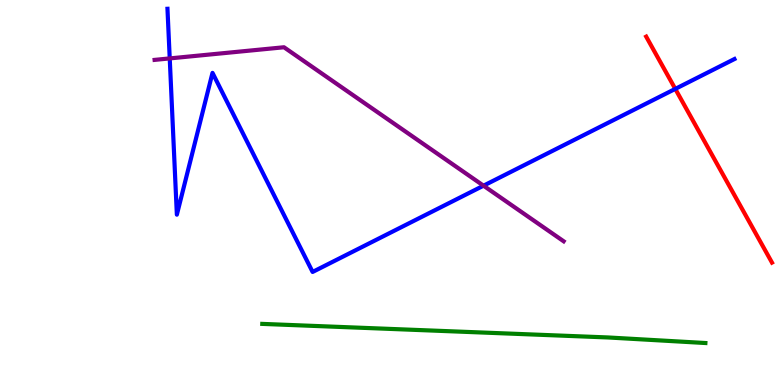[{'lines': ['blue', 'red'], 'intersections': [{'x': 8.71, 'y': 7.69}]}, {'lines': ['green', 'red'], 'intersections': []}, {'lines': ['purple', 'red'], 'intersections': []}, {'lines': ['blue', 'green'], 'intersections': []}, {'lines': ['blue', 'purple'], 'intersections': [{'x': 2.19, 'y': 8.48}, {'x': 6.24, 'y': 5.18}]}, {'lines': ['green', 'purple'], 'intersections': []}]